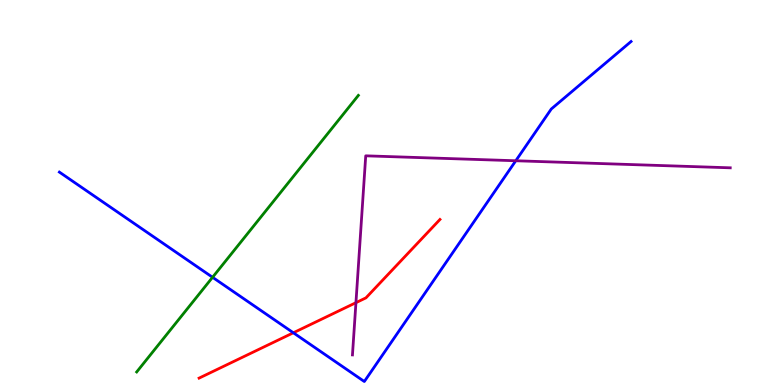[{'lines': ['blue', 'red'], 'intersections': [{'x': 3.79, 'y': 1.36}]}, {'lines': ['green', 'red'], 'intersections': []}, {'lines': ['purple', 'red'], 'intersections': [{'x': 4.59, 'y': 2.14}]}, {'lines': ['blue', 'green'], 'intersections': [{'x': 2.74, 'y': 2.8}]}, {'lines': ['blue', 'purple'], 'intersections': [{'x': 6.66, 'y': 5.82}]}, {'lines': ['green', 'purple'], 'intersections': []}]